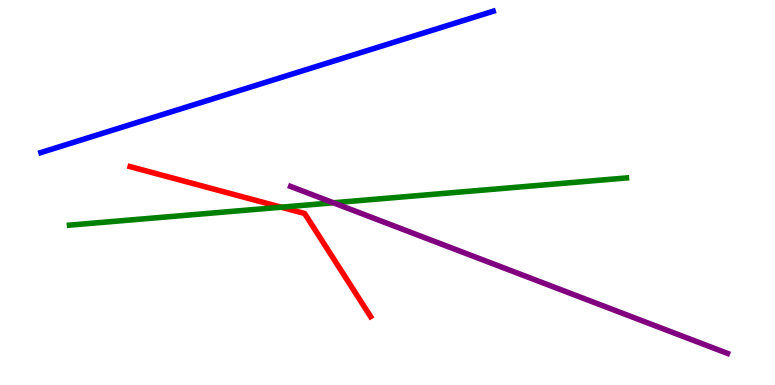[{'lines': ['blue', 'red'], 'intersections': []}, {'lines': ['green', 'red'], 'intersections': [{'x': 3.63, 'y': 4.62}]}, {'lines': ['purple', 'red'], 'intersections': []}, {'lines': ['blue', 'green'], 'intersections': []}, {'lines': ['blue', 'purple'], 'intersections': []}, {'lines': ['green', 'purple'], 'intersections': [{'x': 4.3, 'y': 4.73}]}]